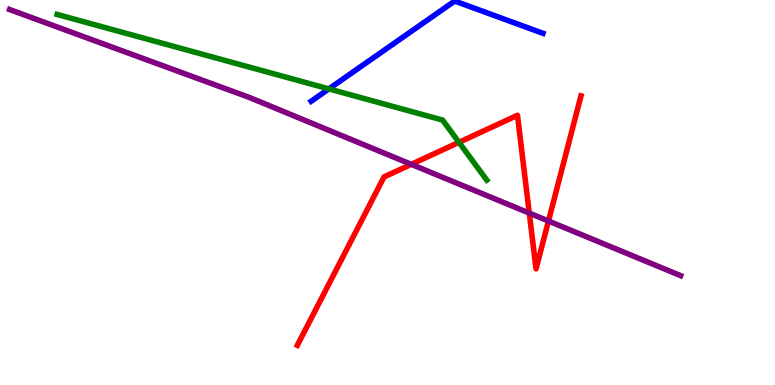[{'lines': ['blue', 'red'], 'intersections': []}, {'lines': ['green', 'red'], 'intersections': [{'x': 5.92, 'y': 6.3}]}, {'lines': ['purple', 'red'], 'intersections': [{'x': 5.31, 'y': 5.73}, {'x': 6.83, 'y': 4.47}, {'x': 7.08, 'y': 4.26}]}, {'lines': ['blue', 'green'], 'intersections': [{'x': 4.24, 'y': 7.69}]}, {'lines': ['blue', 'purple'], 'intersections': []}, {'lines': ['green', 'purple'], 'intersections': []}]